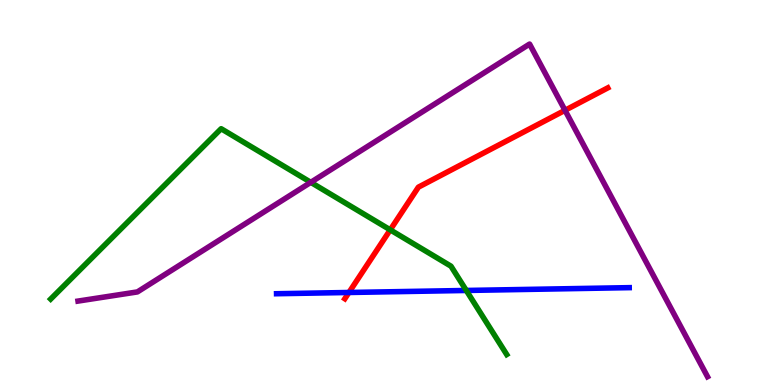[{'lines': ['blue', 'red'], 'intersections': [{'x': 4.5, 'y': 2.4}]}, {'lines': ['green', 'red'], 'intersections': [{'x': 5.04, 'y': 4.03}]}, {'lines': ['purple', 'red'], 'intersections': [{'x': 7.29, 'y': 7.13}]}, {'lines': ['blue', 'green'], 'intersections': [{'x': 6.02, 'y': 2.46}]}, {'lines': ['blue', 'purple'], 'intersections': []}, {'lines': ['green', 'purple'], 'intersections': [{'x': 4.01, 'y': 5.26}]}]